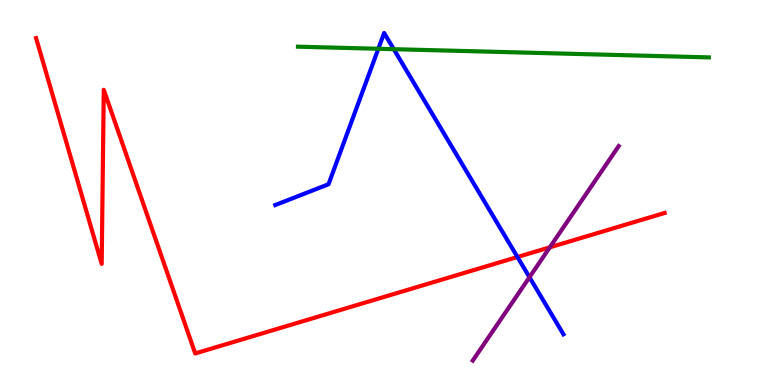[{'lines': ['blue', 'red'], 'intersections': [{'x': 6.68, 'y': 3.32}]}, {'lines': ['green', 'red'], 'intersections': []}, {'lines': ['purple', 'red'], 'intersections': [{'x': 7.09, 'y': 3.58}]}, {'lines': ['blue', 'green'], 'intersections': [{'x': 4.88, 'y': 8.73}, {'x': 5.08, 'y': 8.72}]}, {'lines': ['blue', 'purple'], 'intersections': [{'x': 6.83, 'y': 2.8}]}, {'lines': ['green', 'purple'], 'intersections': []}]